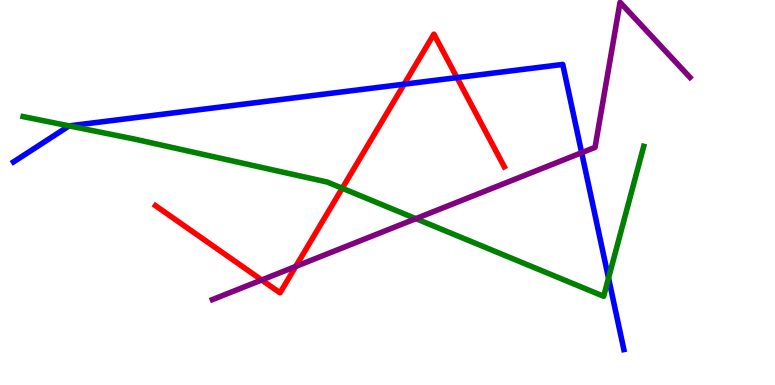[{'lines': ['blue', 'red'], 'intersections': [{'x': 5.21, 'y': 7.81}, {'x': 5.9, 'y': 7.98}]}, {'lines': ['green', 'red'], 'intersections': [{'x': 4.42, 'y': 5.11}]}, {'lines': ['purple', 'red'], 'intersections': [{'x': 3.38, 'y': 2.73}, {'x': 3.82, 'y': 3.08}]}, {'lines': ['blue', 'green'], 'intersections': [{'x': 0.892, 'y': 6.73}, {'x': 7.85, 'y': 2.78}]}, {'lines': ['blue', 'purple'], 'intersections': [{'x': 7.51, 'y': 6.03}]}, {'lines': ['green', 'purple'], 'intersections': [{'x': 5.37, 'y': 4.32}]}]